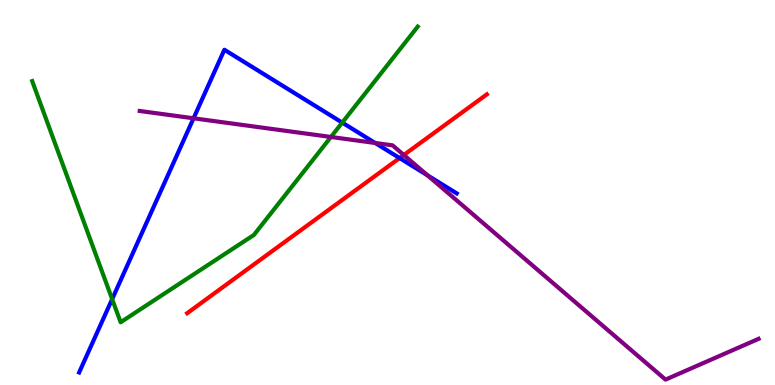[{'lines': ['blue', 'red'], 'intersections': [{'x': 5.16, 'y': 5.89}]}, {'lines': ['green', 'red'], 'intersections': []}, {'lines': ['purple', 'red'], 'intersections': [{'x': 5.21, 'y': 5.97}]}, {'lines': ['blue', 'green'], 'intersections': [{'x': 1.45, 'y': 2.23}, {'x': 4.42, 'y': 6.82}]}, {'lines': ['blue', 'purple'], 'intersections': [{'x': 2.5, 'y': 6.93}, {'x': 4.84, 'y': 6.29}, {'x': 5.52, 'y': 5.45}]}, {'lines': ['green', 'purple'], 'intersections': [{'x': 4.27, 'y': 6.44}]}]